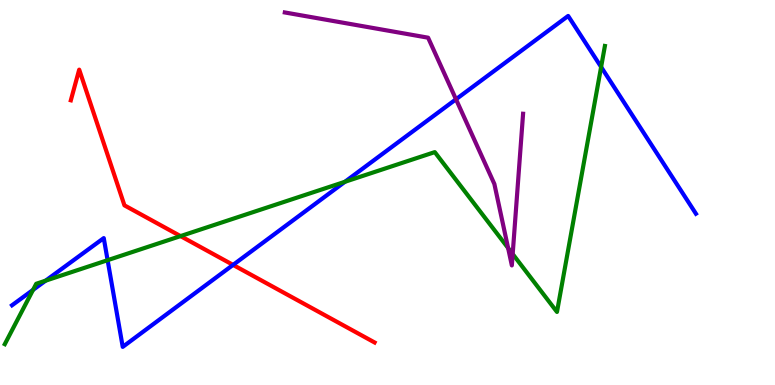[{'lines': ['blue', 'red'], 'intersections': [{'x': 3.01, 'y': 3.12}]}, {'lines': ['green', 'red'], 'intersections': [{'x': 2.33, 'y': 3.87}]}, {'lines': ['purple', 'red'], 'intersections': []}, {'lines': ['blue', 'green'], 'intersections': [{'x': 0.426, 'y': 2.47}, {'x': 0.589, 'y': 2.71}, {'x': 1.39, 'y': 3.24}, {'x': 4.45, 'y': 5.28}, {'x': 7.76, 'y': 8.26}]}, {'lines': ['blue', 'purple'], 'intersections': [{'x': 5.88, 'y': 7.42}]}, {'lines': ['green', 'purple'], 'intersections': [{'x': 6.56, 'y': 3.56}, {'x': 6.62, 'y': 3.4}]}]